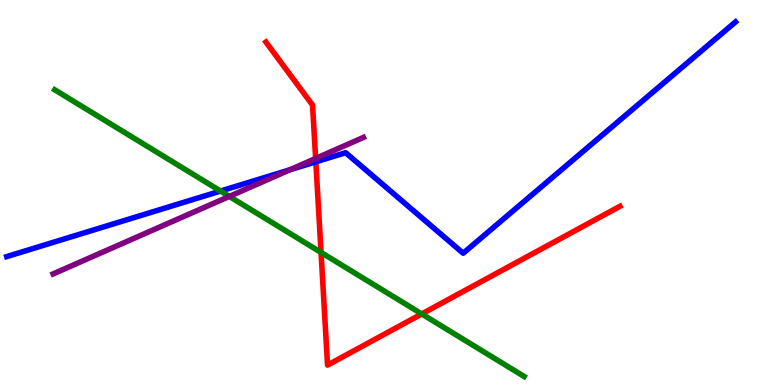[{'lines': ['blue', 'red'], 'intersections': [{'x': 4.08, 'y': 5.8}]}, {'lines': ['green', 'red'], 'intersections': [{'x': 4.14, 'y': 3.44}, {'x': 5.44, 'y': 1.85}]}, {'lines': ['purple', 'red'], 'intersections': [{'x': 4.07, 'y': 5.88}]}, {'lines': ['blue', 'green'], 'intersections': [{'x': 2.85, 'y': 5.04}]}, {'lines': ['blue', 'purple'], 'intersections': [{'x': 3.74, 'y': 5.59}]}, {'lines': ['green', 'purple'], 'intersections': [{'x': 2.96, 'y': 4.9}]}]